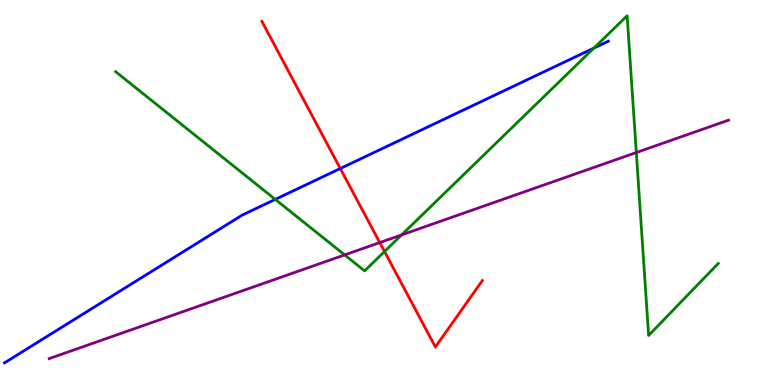[{'lines': ['blue', 'red'], 'intersections': [{'x': 4.39, 'y': 5.62}]}, {'lines': ['green', 'red'], 'intersections': [{'x': 4.96, 'y': 3.47}]}, {'lines': ['purple', 'red'], 'intersections': [{'x': 4.9, 'y': 3.7}]}, {'lines': ['blue', 'green'], 'intersections': [{'x': 3.55, 'y': 4.82}, {'x': 7.66, 'y': 8.75}]}, {'lines': ['blue', 'purple'], 'intersections': []}, {'lines': ['green', 'purple'], 'intersections': [{'x': 4.45, 'y': 3.38}, {'x': 5.18, 'y': 3.9}, {'x': 8.21, 'y': 6.04}]}]